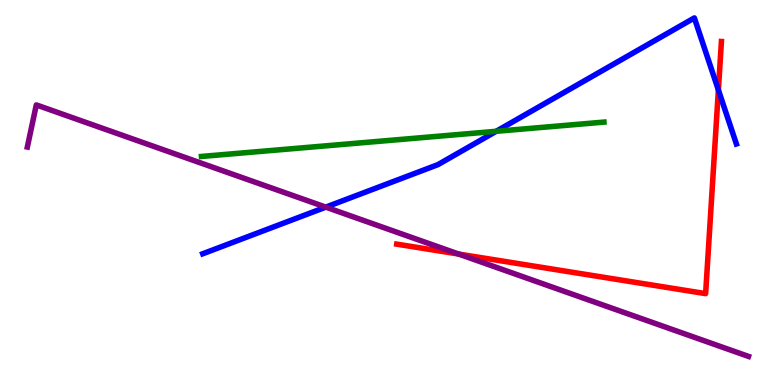[{'lines': ['blue', 'red'], 'intersections': [{'x': 9.27, 'y': 7.66}]}, {'lines': ['green', 'red'], 'intersections': []}, {'lines': ['purple', 'red'], 'intersections': [{'x': 5.92, 'y': 3.4}]}, {'lines': ['blue', 'green'], 'intersections': [{'x': 6.4, 'y': 6.59}]}, {'lines': ['blue', 'purple'], 'intersections': [{'x': 4.2, 'y': 4.62}]}, {'lines': ['green', 'purple'], 'intersections': []}]